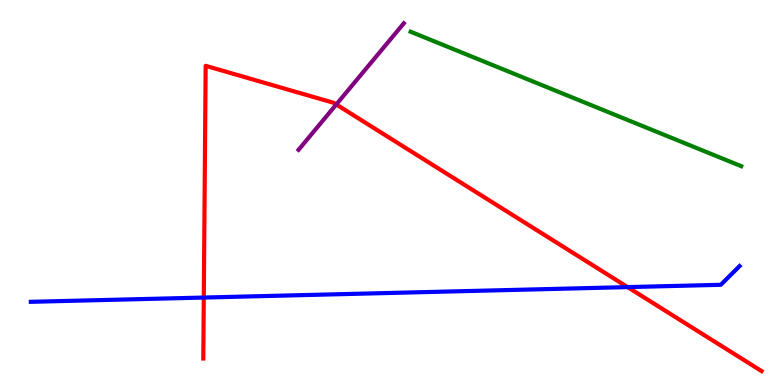[{'lines': ['blue', 'red'], 'intersections': [{'x': 2.63, 'y': 2.27}, {'x': 8.1, 'y': 2.54}]}, {'lines': ['green', 'red'], 'intersections': []}, {'lines': ['purple', 'red'], 'intersections': [{'x': 4.34, 'y': 7.29}]}, {'lines': ['blue', 'green'], 'intersections': []}, {'lines': ['blue', 'purple'], 'intersections': []}, {'lines': ['green', 'purple'], 'intersections': []}]